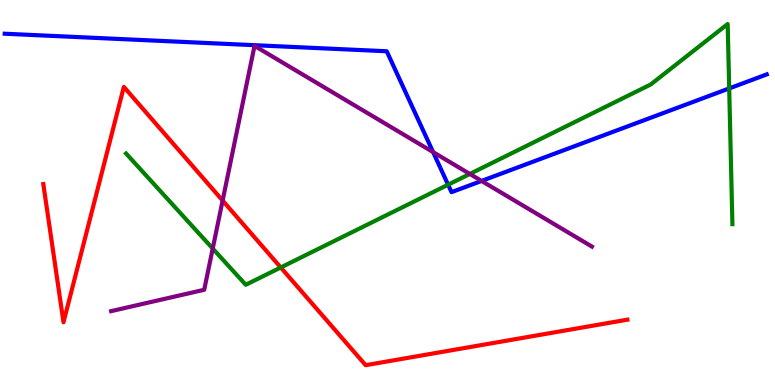[{'lines': ['blue', 'red'], 'intersections': []}, {'lines': ['green', 'red'], 'intersections': [{'x': 3.62, 'y': 3.05}]}, {'lines': ['purple', 'red'], 'intersections': [{'x': 2.87, 'y': 4.79}]}, {'lines': ['blue', 'green'], 'intersections': [{'x': 5.78, 'y': 5.2}, {'x': 9.41, 'y': 7.7}]}, {'lines': ['blue', 'purple'], 'intersections': [{'x': 5.59, 'y': 6.05}, {'x': 6.21, 'y': 5.3}]}, {'lines': ['green', 'purple'], 'intersections': [{'x': 2.74, 'y': 3.54}, {'x': 6.06, 'y': 5.48}]}]